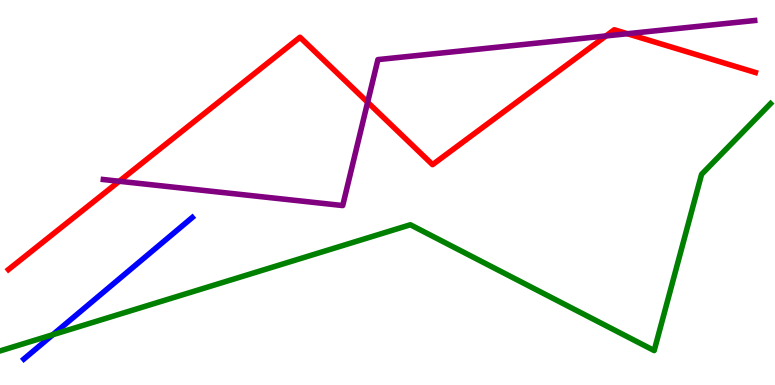[{'lines': ['blue', 'red'], 'intersections': []}, {'lines': ['green', 'red'], 'intersections': []}, {'lines': ['purple', 'red'], 'intersections': [{'x': 1.54, 'y': 5.29}, {'x': 4.74, 'y': 7.34}, {'x': 7.82, 'y': 9.07}, {'x': 8.1, 'y': 9.12}]}, {'lines': ['blue', 'green'], 'intersections': [{'x': 0.681, 'y': 1.31}]}, {'lines': ['blue', 'purple'], 'intersections': []}, {'lines': ['green', 'purple'], 'intersections': []}]